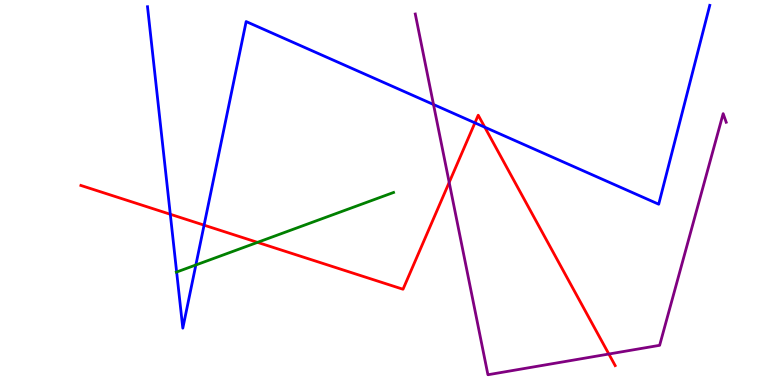[{'lines': ['blue', 'red'], 'intersections': [{'x': 2.2, 'y': 4.43}, {'x': 2.63, 'y': 4.15}, {'x': 6.13, 'y': 6.81}, {'x': 6.26, 'y': 6.7}]}, {'lines': ['green', 'red'], 'intersections': [{'x': 3.32, 'y': 3.7}]}, {'lines': ['purple', 'red'], 'intersections': [{'x': 5.8, 'y': 5.26}, {'x': 7.86, 'y': 0.805}]}, {'lines': ['blue', 'green'], 'intersections': [{'x': 2.28, 'y': 2.93}, {'x': 2.53, 'y': 3.12}]}, {'lines': ['blue', 'purple'], 'intersections': [{'x': 5.59, 'y': 7.29}]}, {'lines': ['green', 'purple'], 'intersections': []}]